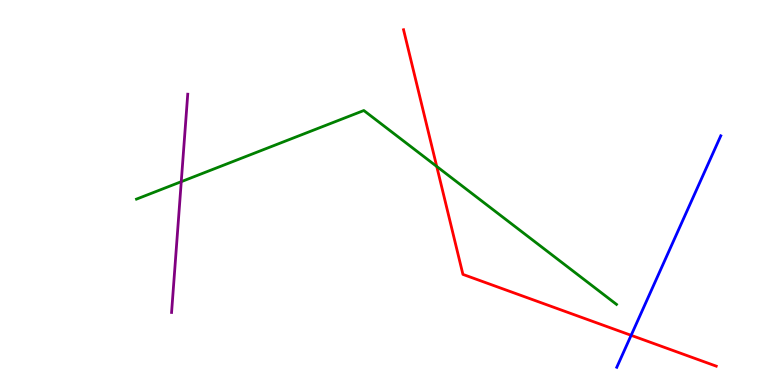[{'lines': ['blue', 'red'], 'intersections': [{'x': 8.14, 'y': 1.29}]}, {'lines': ['green', 'red'], 'intersections': [{'x': 5.64, 'y': 5.68}]}, {'lines': ['purple', 'red'], 'intersections': []}, {'lines': ['blue', 'green'], 'intersections': []}, {'lines': ['blue', 'purple'], 'intersections': []}, {'lines': ['green', 'purple'], 'intersections': [{'x': 2.34, 'y': 5.28}]}]